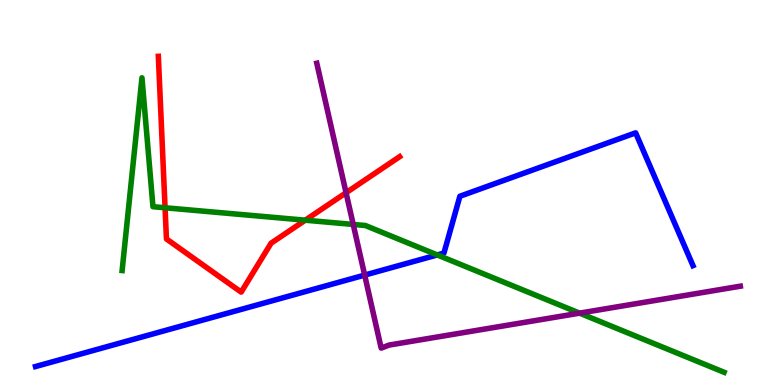[{'lines': ['blue', 'red'], 'intersections': []}, {'lines': ['green', 'red'], 'intersections': [{'x': 2.13, 'y': 4.6}, {'x': 3.94, 'y': 4.28}]}, {'lines': ['purple', 'red'], 'intersections': [{'x': 4.47, 'y': 4.99}]}, {'lines': ['blue', 'green'], 'intersections': [{'x': 5.64, 'y': 3.38}]}, {'lines': ['blue', 'purple'], 'intersections': [{'x': 4.71, 'y': 2.85}]}, {'lines': ['green', 'purple'], 'intersections': [{'x': 4.56, 'y': 4.17}, {'x': 7.48, 'y': 1.87}]}]